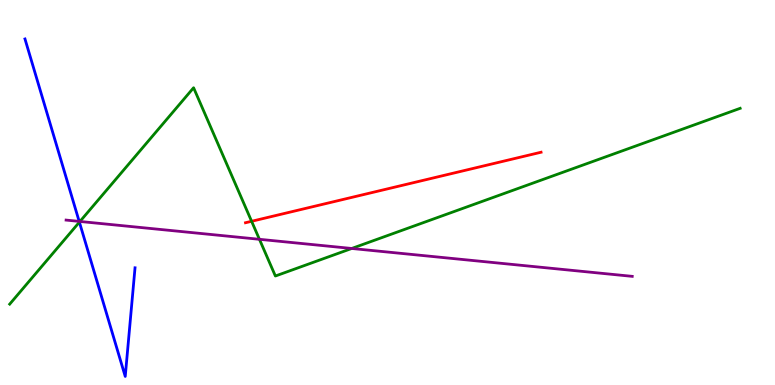[{'lines': ['blue', 'red'], 'intersections': []}, {'lines': ['green', 'red'], 'intersections': [{'x': 3.25, 'y': 4.25}]}, {'lines': ['purple', 'red'], 'intersections': []}, {'lines': ['blue', 'green'], 'intersections': [{'x': 1.02, 'y': 4.23}]}, {'lines': ['blue', 'purple'], 'intersections': [{'x': 1.02, 'y': 4.25}]}, {'lines': ['green', 'purple'], 'intersections': [{'x': 1.03, 'y': 4.25}, {'x': 3.35, 'y': 3.78}, {'x': 4.54, 'y': 3.55}]}]